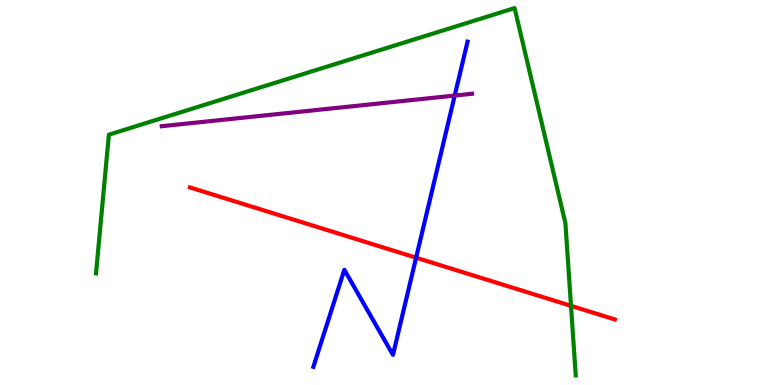[{'lines': ['blue', 'red'], 'intersections': [{'x': 5.37, 'y': 3.31}]}, {'lines': ['green', 'red'], 'intersections': [{'x': 7.37, 'y': 2.06}]}, {'lines': ['purple', 'red'], 'intersections': []}, {'lines': ['blue', 'green'], 'intersections': []}, {'lines': ['blue', 'purple'], 'intersections': [{'x': 5.87, 'y': 7.52}]}, {'lines': ['green', 'purple'], 'intersections': []}]